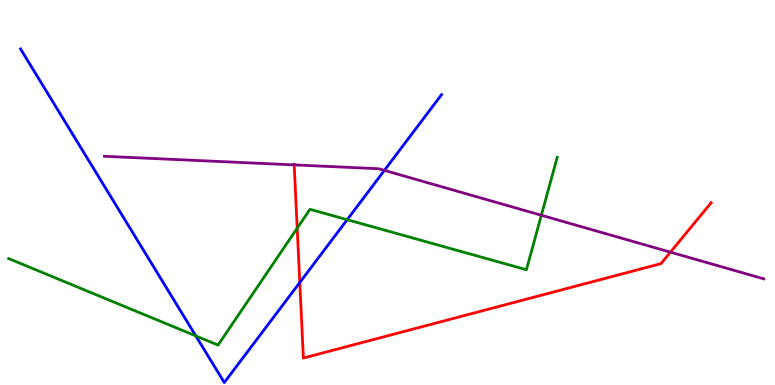[{'lines': ['blue', 'red'], 'intersections': [{'x': 3.87, 'y': 2.66}]}, {'lines': ['green', 'red'], 'intersections': [{'x': 3.83, 'y': 4.07}]}, {'lines': ['purple', 'red'], 'intersections': [{'x': 3.8, 'y': 5.72}, {'x': 8.65, 'y': 3.45}]}, {'lines': ['blue', 'green'], 'intersections': [{'x': 2.53, 'y': 1.28}, {'x': 4.48, 'y': 4.29}]}, {'lines': ['blue', 'purple'], 'intersections': [{'x': 4.96, 'y': 5.57}]}, {'lines': ['green', 'purple'], 'intersections': [{'x': 6.99, 'y': 4.41}]}]